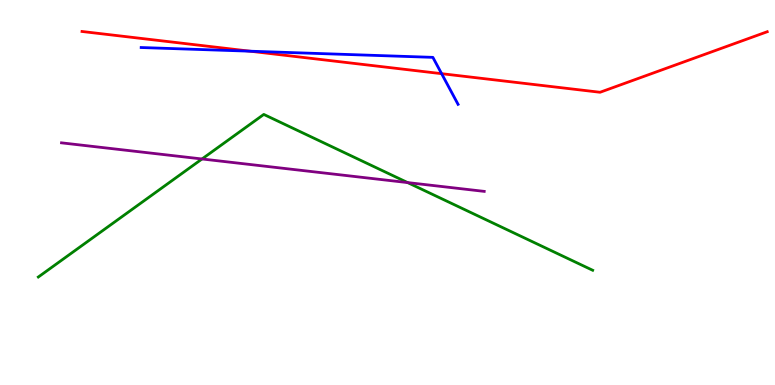[{'lines': ['blue', 'red'], 'intersections': [{'x': 3.23, 'y': 8.67}, {'x': 5.7, 'y': 8.09}]}, {'lines': ['green', 'red'], 'intersections': []}, {'lines': ['purple', 'red'], 'intersections': []}, {'lines': ['blue', 'green'], 'intersections': []}, {'lines': ['blue', 'purple'], 'intersections': []}, {'lines': ['green', 'purple'], 'intersections': [{'x': 2.61, 'y': 5.87}, {'x': 5.26, 'y': 5.26}]}]